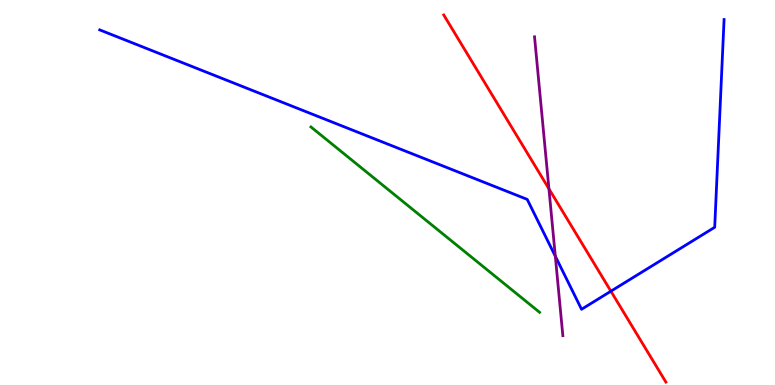[{'lines': ['blue', 'red'], 'intersections': [{'x': 7.88, 'y': 2.44}]}, {'lines': ['green', 'red'], 'intersections': []}, {'lines': ['purple', 'red'], 'intersections': [{'x': 7.08, 'y': 5.1}]}, {'lines': ['blue', 'green'], 'intersections': []}, {'lines': ['blue', 'purple'], 'intersections': [{'x': 7.17, 'y': 3.34}]}, {'lines': ['green', 'purple'], 'intersections': []}]